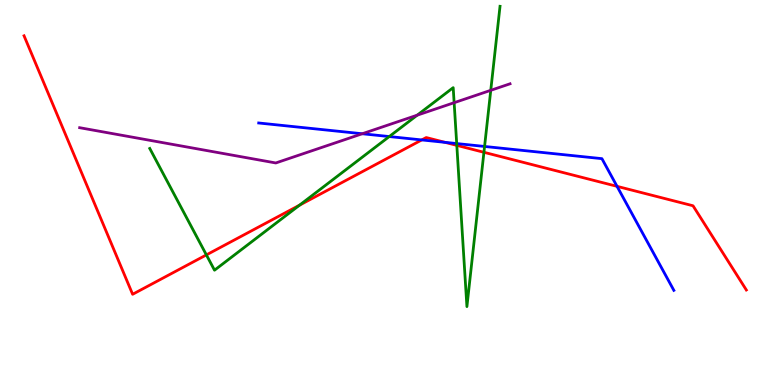[{'lines': ['blue', 'red'], 'intersections': [{'x': 5.44, 'y': 6.37}, {'x': 5.74, 'y': 6.3}, {'x': 7.96, 'y': 5.16}]}, {'lines': ['green', 'red'], 'intersections': [{'x': 2.66, 'y': 3.38}, {'x': 3.86, 'y': 4.67}, {'x': 5.89, 'y': 6.22}, {'x': 6.24, 'y': 6.04}]}, {'lines': ['purple', 'red'], 'intersections': []}, {'lines': ['blue', 'green'], 'intersections': [{'x': 5.02, 'y': 6.45}, {'x': 5.89, 'y': 6.27}, {'x': 6.25, 'y': 6.2}]}, {'lines': ['blue', 'purple'], 'intersections': [{'x': 4.67, 'y': 6.53}]}, {'lines': ['green', 'purple'], 'intersections': [{'x': 5.38, 'y': 7.01}, {'x': 5.86, 'y': 7.33}, {'x': 6.33, 'y': 7.65}]}]